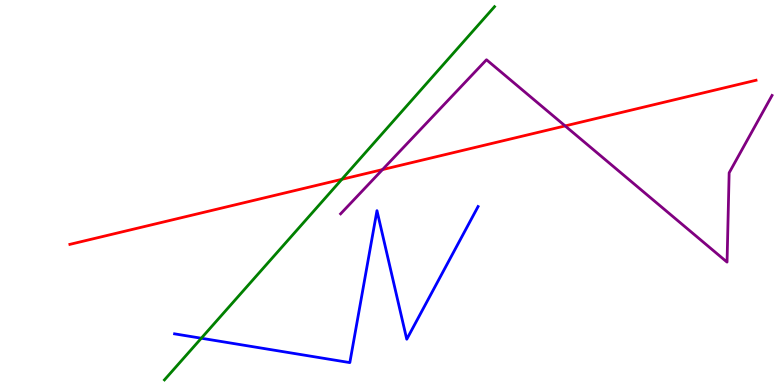[{'lines': ['blue', 'red'], 'intersections': []}, {'lines': ['green', 'red'], 'intersections': [{'x': 4.41, 'y': 5.34}]}, {'lines': ['purple', 'red'], 'intersections': [{'x': 4.94, 'y': 5.59}, {'x': 7.29, 'y': 6.73}]}, {'lines': ['blue', 'green'], 'intersections': [{'x': 2.6, 'y': 1.21}]}, {'lines': ['blue', 'purple'], 'intersections': []}, {'lines': ['green', 'purple'], 'intersections': []}]